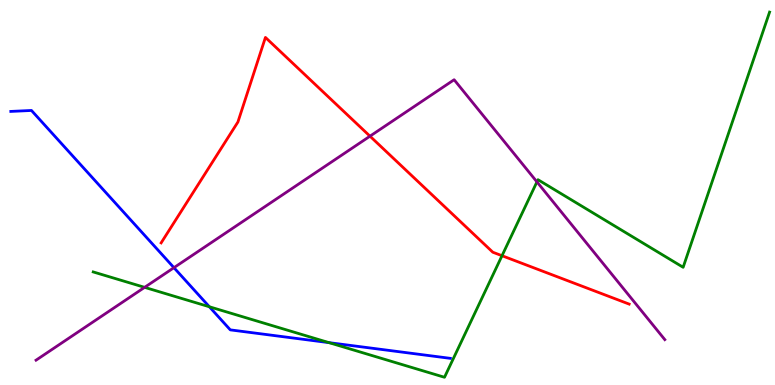[{'lines': ['blue', 'red'], 'intersections': []}, {'lines': ['green', 'red'], 'intersections': [{'x': 6.48, 'y': 3.36}]}, {'lines': ['purple', 'red'], 'intersections': [{'x': 4.77, 'y': 6.46}]}, {'lines': ['blue', 'green'], 'intersections': [{'x': 2.7, 'y': 2.03}, {'x': 4.25, 'y': 1.1}]}, {'lines': ['blue', 'purple'], 'intersections': [{'x': 2.24, 'y': 3.05}]}, {'lines': ['green', 'purple'], 'intersections': [{'x': 1.87, 'y': 2.54}, {'x': 6.93, 'y': 5.28}]}]